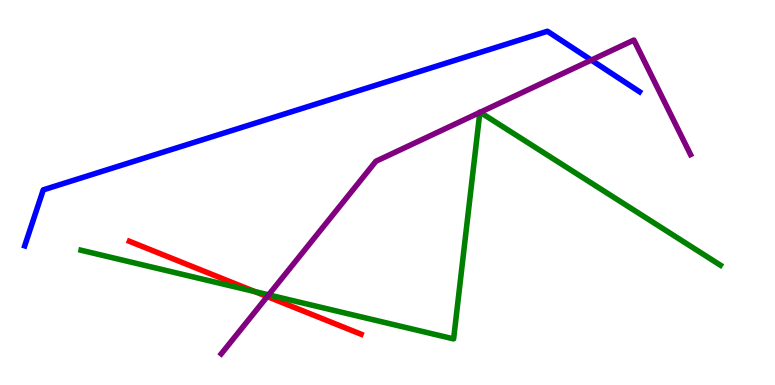[{'lines': ['blue', 'red'], 'intersections': []}, {'lines': ['green', 'red'], 'intersections': [{'x': 3.29, 'y': 2.43}]}, {'lines': ['purple', 'red'], 'intersections': [{'x': 3.45, 'y': 2.3}]}, {'lines': ['blue', 'green'], 'intersections': []}, {'lines': ['blue', 'purple'], 'intersections': [{'x': 7.63, 'y': 8.44}]}, {'lines': ['green', 'purple'], 'intersections': [{'x': 3.47, 'y': 2.34}, {'x': 6.19, 'y': 7.08}, {'x': 6.2, 'y': 7.08}]}]